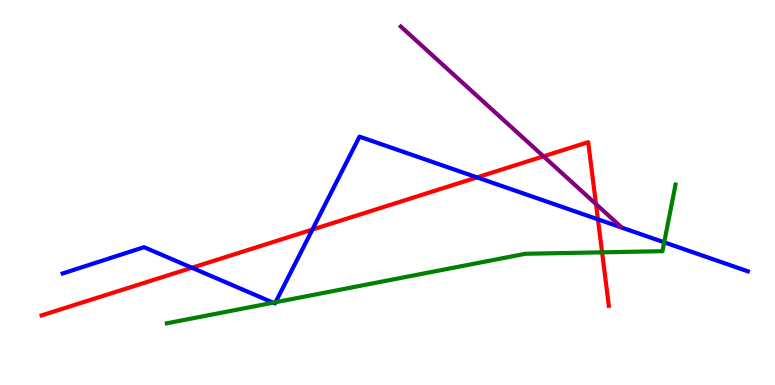[{'lines': ['blue', 'red'], 'intersections': [{'x': 2.48, 'y': 3.05}, {'x': 4.03, 'y': 4.04}, {'x': 6.16, 'y': 5.39}, {'x': 7.72, 'y': 4.3}]}, {'lines': ['green', 'red'], 'intersections': [{'x': 7.77, 'y': 3.45}]}, {'lines': ['purple', 'red'], 'intersections': [{'x': 7.01, 'y': 5.94}, {'x': 7.69, 'y': 4.7}]}, {'lines': ['blue', 'green'], 'intersections': [{'x': 3.53, 'y': 2.14}, {'x': 3.56, 'y': 2.15}, {'x': 8.57, 'y': 3.71}]}, {'lines': ['blue', 'purple'], 'intersections': []}, {'lines': ['green', 'purple'], 'intersections': []}]